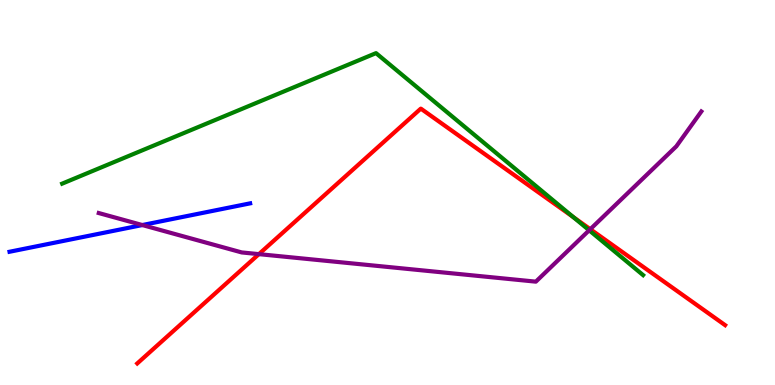[{'lines': ['blue', 'red'], 'intersections': []}, {'lines': ['green', 'red'], 'intersections': [{'x': 7.4, 'y': 4.36}]}, {'lines': ['purple', 'red'], 'intersections': [{'x': 3.34, 'y': 3.4}, {'x': 7.62, 'y': 4.05}]}, {'lines': ['blue', 'green'], 'intersections': []}, {'lines': ['blue', 'purple'], 'intersections': [{'x': 1.84, 'y': 4.15}]}, {'lines': ['green', 'purple'], 'intersections': [{'x': 7.6, 'y': 4.02}]}]